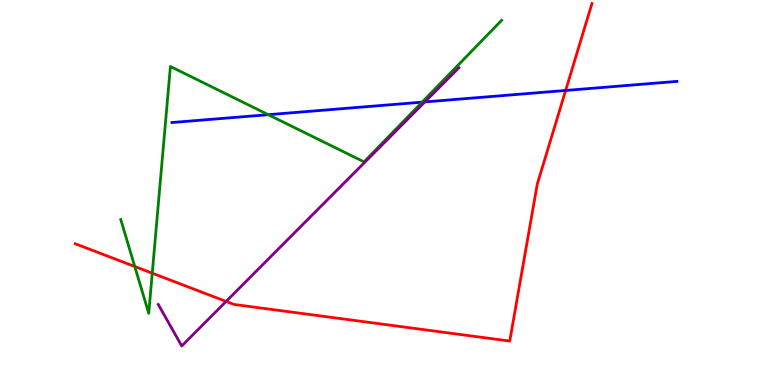[{'lines': ['blue', 'red'], 'intersections': [{'x': 7.3, 'y': 7.65}]}, {'lines': ['green', 'red'], 'intersections': [{'x': 1.74, 'y': 3.08}, {'x': 1.96, 'y': 2.9}]}, {'lines': ['purple', 'red'], 'intersections': [{'x': 2.92, 'y': 2.17}]}, {'lines': ['blue', 'green'], 'intersections': [{'x': 3.46, 'y': 7.02}, {'x': 5.45, 'y': 7.35}]}, {'lines': ['blue', 'purple'], 'intersections': [{'x': 5.48, 'y': 7.35}]}, {'lines': ['green', 'purple'], 'intersections': []}]